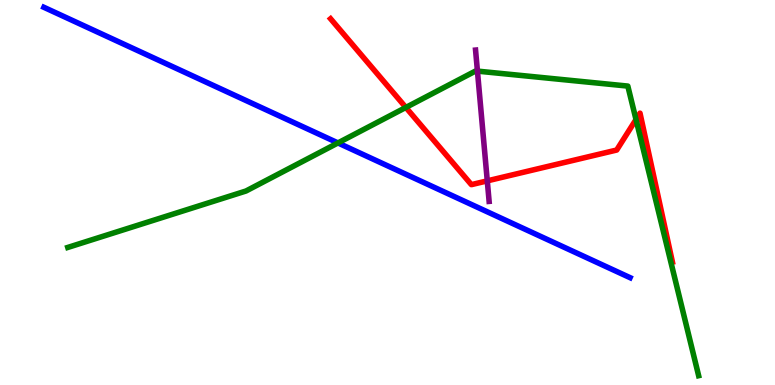[{'lines': ['blue', 'red'], 'intersections': []}, {'lines': ['green', 'red'], 'intersections': [{'x': 5.24, 'y': 7.21}, {'x': 8.21, 'y': 6.9}]}, {'lines': ['purple', 'red'], 'intersections': [{'x': 6.29, 'y': 5.3}]}, {'lines': ['blue', 'green'], 'intersections': [{'x': 4.36, 'y': 6.29}]}, {'lines': ['blue', 'purple'], 'intersections': []}, {'lines': ['green', 'purple'], 'intersections': [{'x': 6.16, 'y': 8.15}]}]